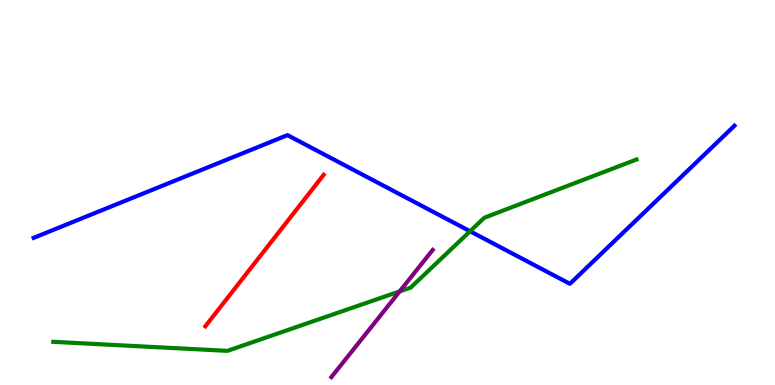[{'lines': ['blue', 'red'], 'intersections': []}, {'lines': ['green', 'red'], 'intersections': []}, {'lines': ['purple', 'red'], 'intersections': []}, {'lines': ['blue', 'green'], 'intersections': [{'x': 6.07, 'y': 3.99}]}, {'lines': ['blue', 'purple'], 'intersections': []}, {'lines': ['green', 'purple'], 'intersections': [{'x': 5.16, 'y': 2.43}]}]